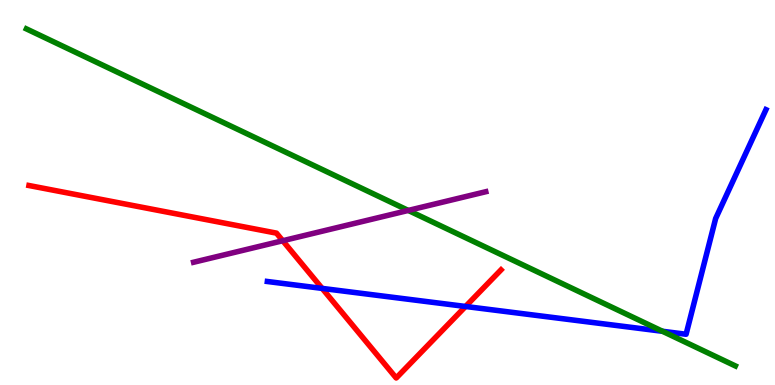[{'lines': ['blue', 'red'], 'intersections': [{'x': 4.16, 'y': 2.51}, {'x': 6.01, 'y': 2.04}]}, {'lines': ['green', 'red'], 'intersections': []}, {'lines': ['purple', 'red'], 'intersections': [{'x': 3.65, 'y': 3.75}]}, {'lines': ['blue', 'green'], 'intersections': [{'x': 8.55, 'y': 1.4}]}, {'lines': ['blue', 'purple'], 'intersections': []}, {'lines': ['green', 'purple'], 'intersections': [{'x': 5.27, 'y': 4.53}]}]